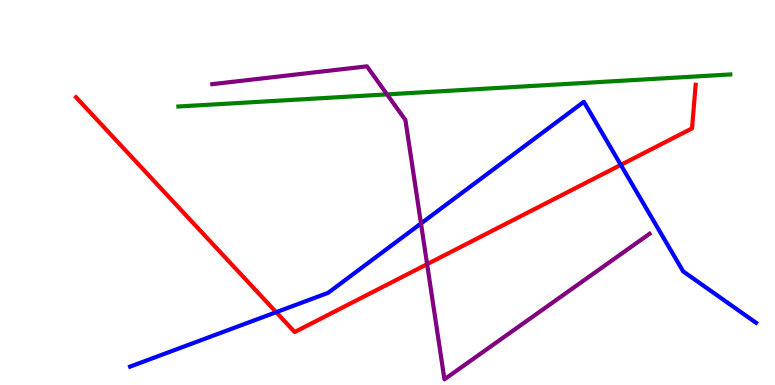[{'lines': ['blue', 'red'], 'intersections': [{'x': 3.56, 'y': 1.89}, {'x': 8.01, 'y': 5.72}]}, {'lines': ['green', 'red'], 'intersections': []}, {'lines': ['purple', 'red'], 'intersections': [{'x': 5.51, 'y': 3.14}]}, {'lines': ['blue', 'green'], 'intersections': []}, {'lines': ['blue', 'purple'], 'intersections': [{'x': 5.43, 'y': 4.2}]}, {'lines': ['green', 'purple'], 'intersections': [{'x': 4.99, 'y': 7.55}]}]